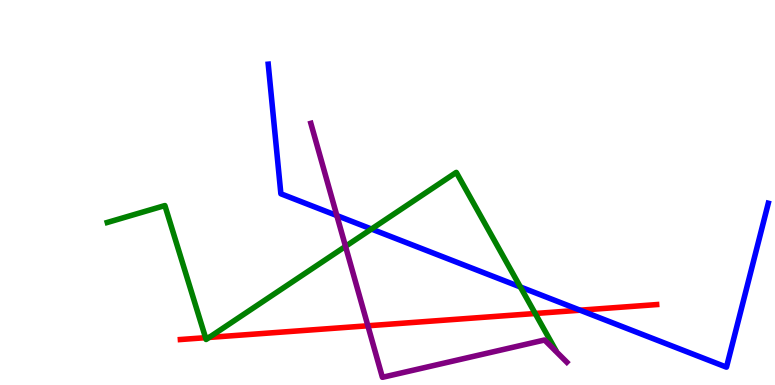[{'lines': ['blue', 'red'], 'intersections': [{'x': 7.49, 'y': 1.94}]}, {'lines': ['green', 'red'], 'intersections': [{'x': 2.65, 'y': 1.23}, {'x': 2.7, 'y': 1.24}, {'x': 6.91, 'y': 1.86}]}, {'lines': ['purple', 'red'], 'intersections': [{'x': 4.75, 'y': 1.54}]}, {'lines': ['blue', 'green'], 'intersections': [{'x': 4.79, 'y': 4.05}, {'x': 6.71, 'y': 2.55}]}, {'lines': ['blue', 'purple'], 'intersections': [{'x': 4.35, 'y': 4.4}]}, {'lines': ['green', 'purple'], 'intersections': [{'x': 4.46, 'y': 3.6}]}]